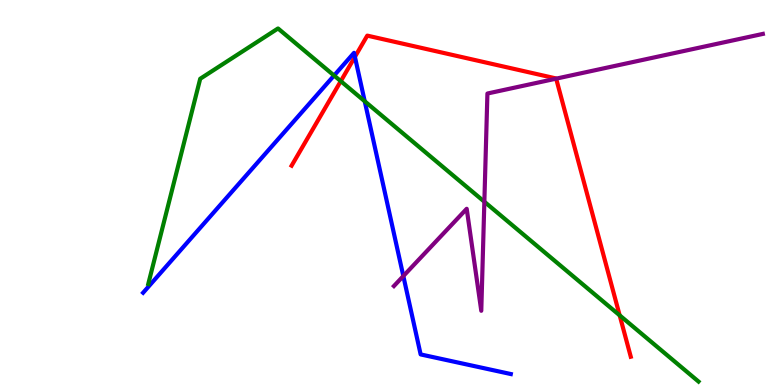[{'lines': ['blue', 'red'], 'intersections': [{'x': 4.58, 'y': 8.52}]}, {'lines': ['green', 'red'], 'intersections': [{'x': 4.4, 'y': 7.89}, {'x': 8.0, 'y': 1.81}]}, {'lines': ['purple', 'red'], 'intersections': [{'x': 7.18, 'y': 7.96}]}, {'lines': ['blue', 'green'], 'intersections': [{'x': 4.31, 'y': 8.04}, {'x': 4.71, 'y': 7.37}]}, {'lines': ['blue', 'purple'], 'intersections': [{'x': 5.2, 'y': 2.83}]}, {'lines': ['green', 'purple'], 'intersections': [{'x': 6.25, 'y': 4.76}]}]